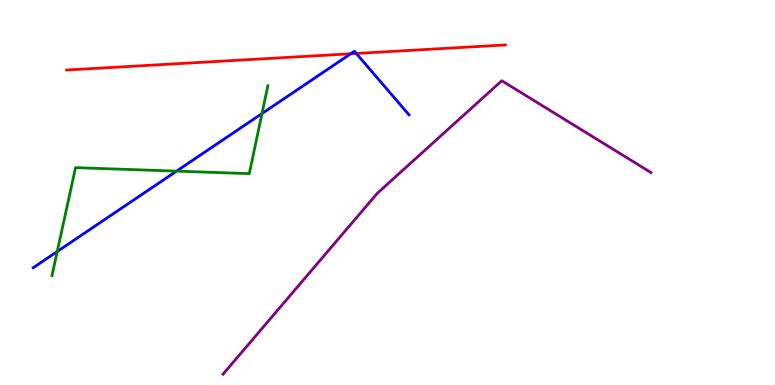[{'lines': ['blue', 'red'], 'intersections': [{'x': 4.53, 'y': 8.6}, {'x': 4.6, 'y': 8.61}]}, {'lines': ['green', 'red'], 'intersections': []}, {'lines': ['purple', 'red'], 'intersections': []}, {'lines': ['blue', 'green'], 'intersections': [{'x': 0.738, 'y': 3.47}, {'x': 2.28, 'y': 5.56}, {'x': 3.38, 'y': 7.05}]}, {'lines': ['blue', 'purple'], 'intersections': []}, {'lines': ['green', 'purple'], 'intersections': []}]